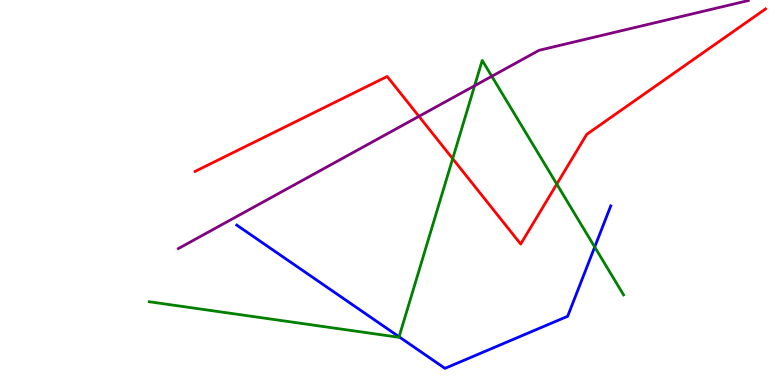[{'lines': ['blue', 'red'], 'intersections': []}, {'lines': ['green', 'red'], 'intersections': [{'x': 5.84, 'y': 5.88}, {'x': 7.18, 'y': 5.22}]}, {'lines': ['purple', 'red'], 'intersections': [{'x': 5.41, 'y': 6.98}]}, {'lines': ['blue', 'green'], 'intersections': [{'x': 5.15, 'y': 1.25}, {'x': 7.67, 'y': 3.58}]}, {'lines': ['blue', 'purple'], 'intersections': []}, {'lines': ['green', 'purple'], 'intersections': [{'x': 6.12, 'y': 7.77}, {'x': 6.35, 'y': 8.02}]}]